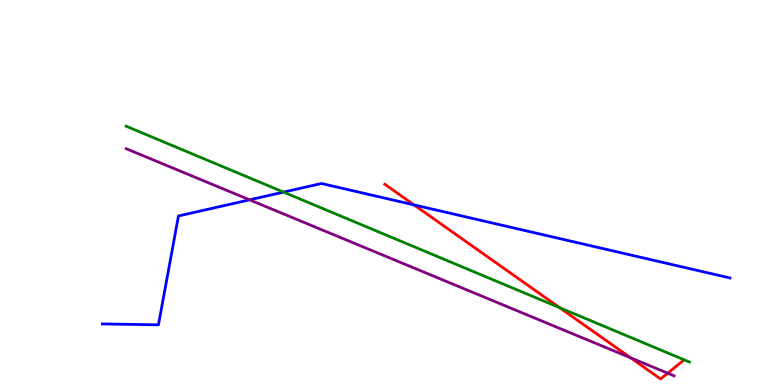[{'lines': ['blue', 'red'], 'intersections': [{'x': 5.34, 'y': 4.68}]}, {'lines': ['green', 'red'], 'intersections': [{'x': 7.22, 'y': 2.01}]}, {'lines': ['purple', 'red'], 'intersections': [{'x': 8.14, 'y': 0.707}, {'x': 8.62, 'y': 0.307}]}, {'lines': ['blue', 'green'], 'intersections': [{'x': 3.66, 'y': 5.01}]}, {'lines': ['blue', 'purple'], 'intersections': [{'x': 3.22, 'y': 4.81}]}, {'lines': ['green', 'purple'], 'intersections': []}]